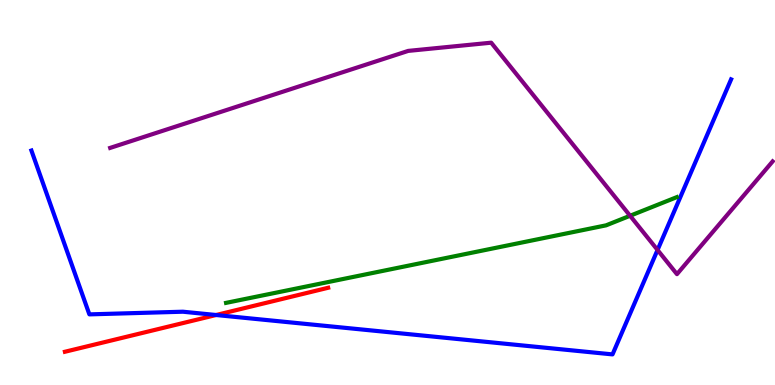[{'lines': ['blue', 'red'], 'intersections': [{'x': 2.79, 'y': 1.82}]}, {'lines': ['green', 'red'], 'intersections': []}, {'lines': ['purple', 'red'], 'intersections': []}, {'lines': ['blue', 'green'], 'intersections': []}, {'lines': ['blue', 'purple'], 'intersections': [{'x': 8.48, 'y': 3.51}]}, {'lines': ['green', 'purple'], 'intersections': [{'x': 8.13, 'y': 4.4}]}]